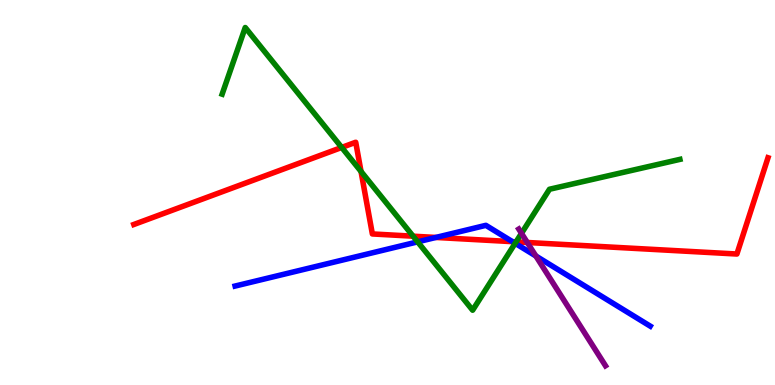[{'lines': ['blue', 'red'], 'intersections': [{'x': 5.62, 'y': 3.83}, {'x': 6.61, 'y': 3.72}]}, {'lines': ['green', 'red'], 'intersections': [{'x': 4.41, 'y': 6.17}, {'x': 4.66, 'y': 5.55}, {'x': 5.33, 'y': 3.87}, {'x': 6.66, 'y': 3.72}]}, {'lines': ['purple', 'red'], 'intersections': [{'x': 6.8, 'y': 3.7}]}, {'lines': ['blue', 'green'], 'intersections': [{'x': 5.39, 'y': 3.72}, {'x': 6.65, 'y': 3.68}]}, {'lines': ['blue', 'purple'], 'intersections': [{'x': 6.91, 'y': 3.35}]}, {'lines': ['green', 'purple'], 'intersections': [{'x': 6.73, 'y': 3.94}]}]